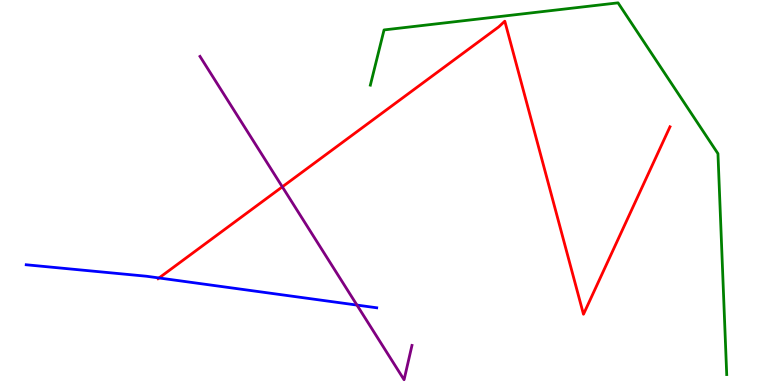[{'lines': ['blue', 'red'], 'intersections': [{'x': 2.05, 'y': 2.78}]}, {'lines': ['green', 'red'], 'intersections': []}, {'lines': ['purple', 'red'], 'intersections': [{'x': 3.64, 'y': 5.15}]}, {'lines': ['blue', 'green'], 'intersections': []}, {'lines': ['blue', 'purple'], 'intersections': [{'x': 4.61, 'y': 2.08}]}, {'lines': ['green', 'purple'], 'intersections': []}]